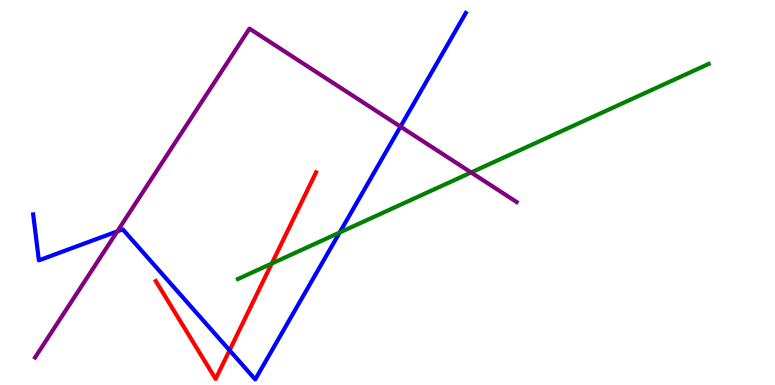[{'lines': ['blue', 'red'], 'intersections': [{'x': 2.96, 'y': 0.901}]}, {'lines': ['green', 'red'], 'intersections': [{'x': 3.51, 'y': 3.15}]}, {'lines': ['purple', 'red'], 'intersections': []}, {'lines': ['blue', 'green'], 'intersections': [{'x': 4.38, 'y': 3.96}]}, {'lines': ['blue', 'purple'], 'intersections': [{'x': 1.51, 'y': 3.99}, {'x': 5.17, 'y': 6.71}]}, {'lines': ['green', 'purple'], 'intersections': [{'x': 6.08, 'y': 5.52}]}]